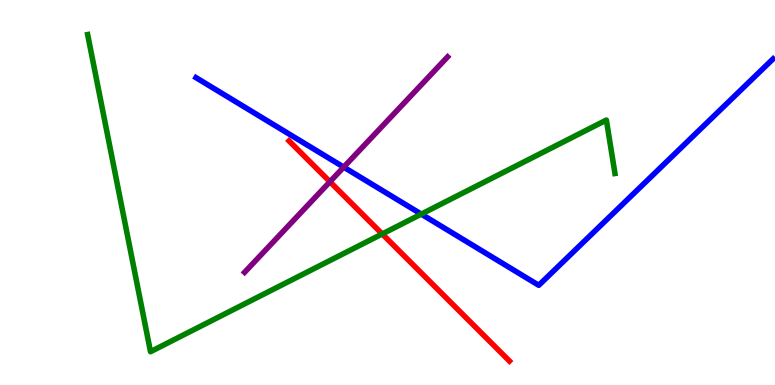[{'lines': ['blue', 'red'], 'intersections': []}, {'lines': ['green', 'red'], 'intersections': [{'x': 4.93, 'y': 3.92}]}, {'lines': ['purple', 'red'], 'intersections': [{'x': 4.26, 'y': 5.28}]}, {'lines': ['blue', 'green'], 'intersections': [{'x': 5.44, 'y': 4.44}]}, {'lines': ['blue', 'purple'], 'intersections': [{'x': 4.44, 'y': 5.66}]}, {'lines': ['green', 'purple'], 'intersections': []}]